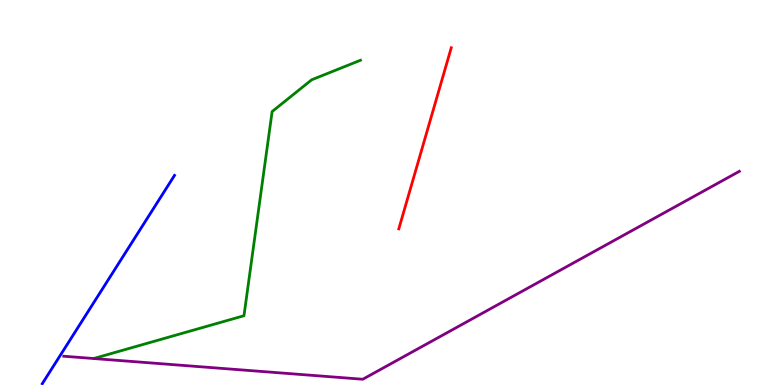[{'lines': ['blue', 'red'], 'intersections': []}, {'lines': ['green', 'red'], 'intersections': []}, {'lines': ['purple', 'red'], 'intersections': []}, {'lines': ['blue', 'green'], 'intersections': []}, {'lines': ['blue', 'purple'], 'intersections': []}, {'lines': ['green', 'purple'], 'intersections': []}]